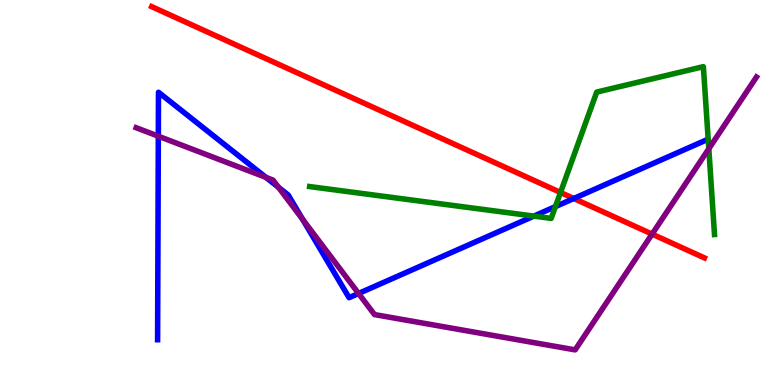[{'lines': ['blue', 'red'], 'intersections': [{'x': 7.4, 'y': 4.84}]}, {'lines': ['green', 'red'], 'intersections': [{'x': 7.23, 'y': 5.0}]}, {'lines': ['purple', 'red'], 'intersections': [{'x': 8.41, 'y': 3.92}]}, {'lines': ['blue', 'green'], 'intersections': [{'x': 6.89, 'y': 4.39}, {'x': 7.17, 'y': 4.63}]}, {'lines': ['blue', 'purple'], 'intersections': [{'x': 2.04, 'y': 6.46}, {'x': 3.43, 'y': 5.39}, {'x': 3.59, 'y': 5.14}, {'x': 3.91, 'y': 4.3}, {'x': 4.63, 'y': 2.38}]}, {'lines': ['green', 'purple'], 'intersections': [{'x': 9.15, 'y': 6.14}]}]